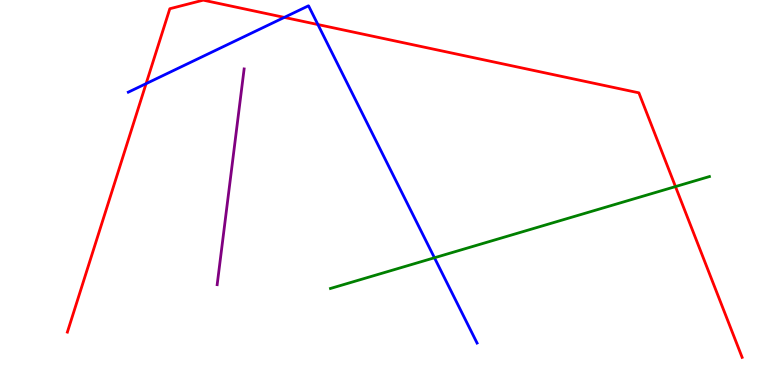[{'lines': ['blue', 'red'], 'intersections': [{'x': 1.89, 'y': 7.83}, {'x': 3.67, 'y': 9.55}, {'x': 4.1, 'y': 9.36}]}, {'lines': ['green', 'red'], 'intersections': [{'x': 8.72, 'y': 5.15}]}, {'lines': ['purple', 'red'], 'intersections': []}, {'lines': ['blue', 'green'], 'intersections': [{'x': 5.61, 'y': 3.3}]}, {'lines': ['blue', 'purple'], 'intersections': []}, {'lines': ['green', 'purple'], 'intersections': []}]